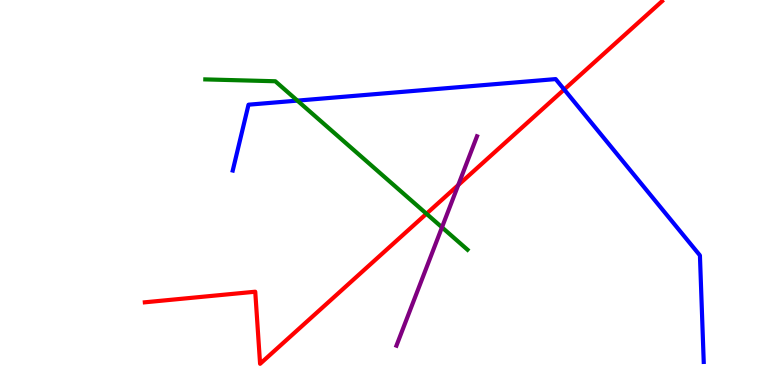[{'lines': ['blue', 'red'], 'intersections': [{'x': 7.28, 'y': 7.68}]}, {'lines': ['green', 'red'], 'intersections': [{'x': 5.5, 'y': 4.45}]}, {'lines': ['purple', 'red'], 'intersections': [{'x': 5.91, 'y': 5.19}]}, {'lines': ['blue', 'green'], 'intersections': [{'x': 3.84, 'y': 7.39}]}, {'lines': ['blue', 'purple'], 'intersections': []}, {'lines': ['green', 'purple'], 'intersections': [{'x': 5.7, 'y': 4.1}]}]